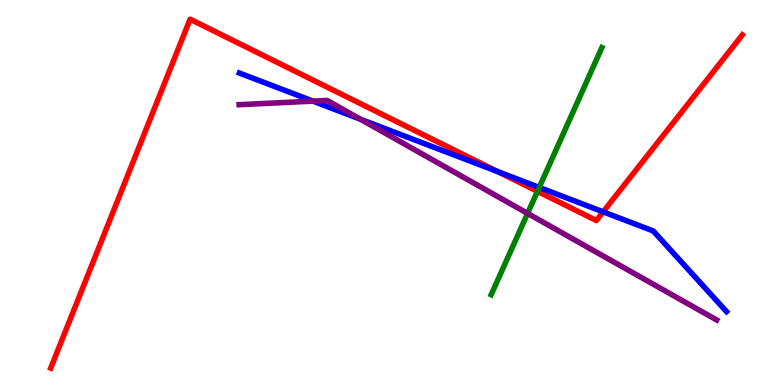[{'lines': ['blue', 'red'], 'intersections': [{'x': 6.42, 'y': 5.54}, {'x': 7.78, 'y': 4.5}]}, {'lines': ['green', 'red'], 'intersections': [{'x': 6.94, 'y': 5.03}]}, {'lines': ['purple', 'red'], 'intersections': []}, {'lines': ['blue', 'green'], 'intersections': [{'x': 6.96, 'y': 5.13}]}, {'lines': ['blue', 'purple'], 'intersections': [{'x': 4.04, 'y': 7.37}, {'x': 4.65, 'y': 6.9}]}, {'lines': ['green', 'purple'], 'intersections': [{'x': 6.81, 'y': 4.46}]}]